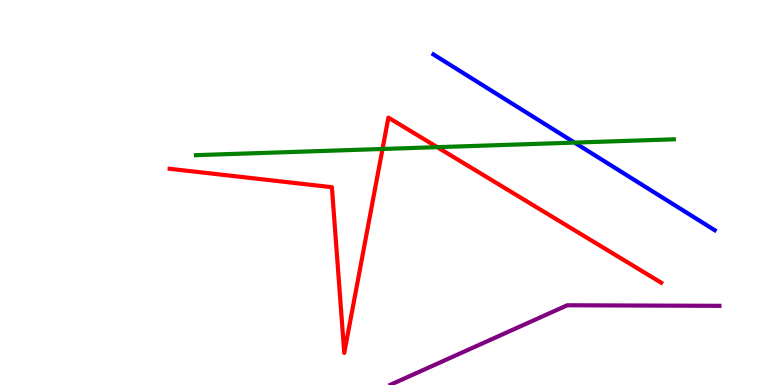[{'lines': ['blue', 'red'], 'intersections': []}, {'lines': ['green', 'red'], 'intersections': [{'x': 4.94, 'y': 6.13}, {'x': 5.64, 'y': 6.18}]}, {'lines': ['purple', 'red'], 'intersections': []}, {'lines': ['blue', 'green'], 'intersections': [{'x': 7.41, 'y': 6.3}]}, {'lines': ['blue', 'purple'], 'intersections': []}, {'lines': ['green', 'purple'], 'intersections': []}]